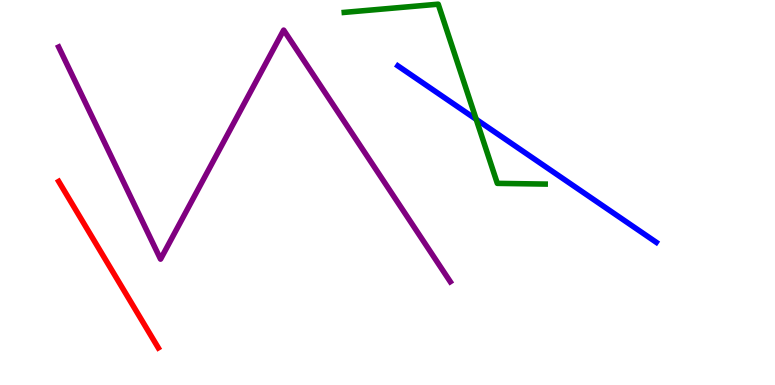[{'lines': ['blue', 'red'], 'intersections': []}, {'lines': ['green', 'red'], 'intersections': []}, {'lines': ['purple', 'red'], 'intersections': []}, {'lines': ['blue', 'green'], 'intersections': [{'x': 6.14, 'y': 6.9}]}, {'lines': ['blue', 'purple'], 'intersections': []}, {'lines': ['green', 'purple'], 'intersections': []}]